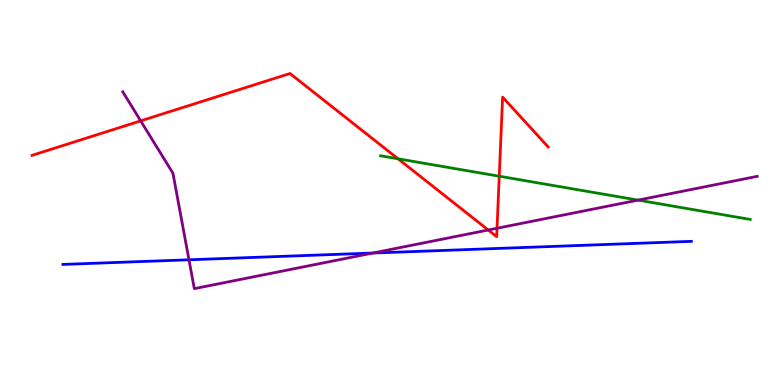[{'lines': ['blue', 'red'], 'intersections': []}, {'lines': ['green', 'red'], 'intersections': [{'x': 5.14, 'y': 5.88}, {'x': 6.44, 'y': 5.42}]}, {'lines': ['purple', 'red'], 'intersections': [{'x': 1.82, 'y': 6.86}, {'x': 6.3, 'y': 4.03}, {'x': 6.41, 'y': 4.07}]}, {'lines': ['blue', 'green'], 'intersections': []}, {'lines': ['blue', 'purple'], 'intersections': [{'x': 2.44, 'y': 3.25}, {'x': 4.81, 'y': 3.43}]}, {'lines': ['green', 'purple'], 'intersections': [{'x': 8.23, 'y': 4.8}]}]